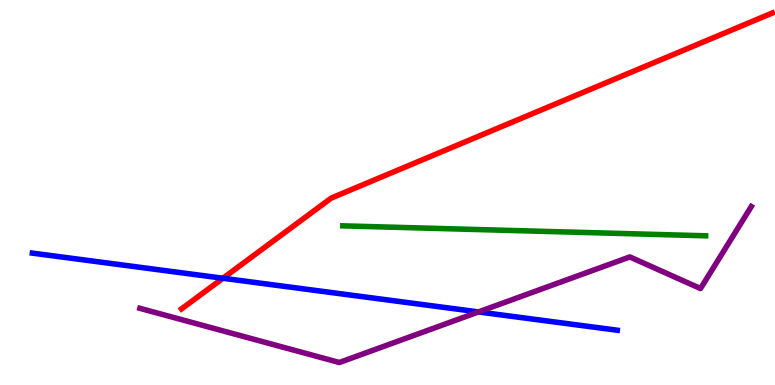[{'lines': ['blue', 'red'], 'intersections': [{'x': 2.88, 'y': 2.77}]}, {'lines': ['green', 'red'], 'intersections': []}, {'lines': ['purple', 'red'], 'intersections': []}, {'lines': ['blue', 'green'], 'intersections': []}, {'lines': ['blue', 'purple'], 'intersections': [{'x': 6.17, 'y': 1.9}]}, {'lines': ['green', 'purple'], 'intersections': []}]